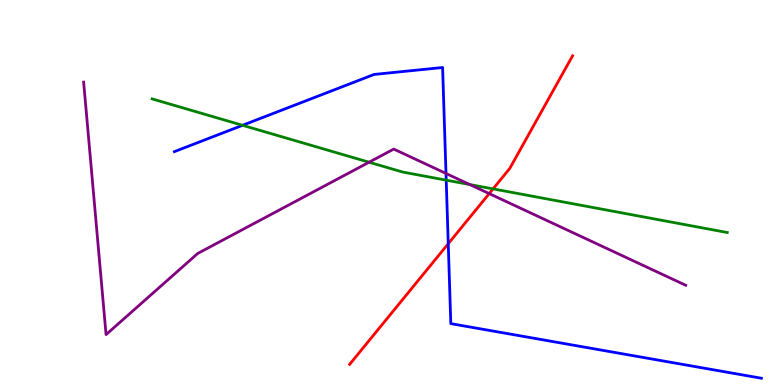[{'lines': ['blue', 'red'], 'intersections': [{'x': 5.78, 'y': 3.67}]}, {'lines': ['green', 'red'], 'intersections': [{'x': 6.36, 'y': 5.09}]}, {'lines': ['purple', 'red'], 'intersections': [{'x': 6.31, 'y': 4.97}]}, {'lines': ['blue', 'green'], 'intersections': [{'x': 3.13, 'y': 6.75}, {'x': 5.76, 'y': 5.32}]}, {'lines': ['blue', 'purple'], 'intersections': [{'x': 5.75, 'y': 5.49}]}, {'lines': ['green', 'purple'], 'intersections': [{'x': 4.76, 'y': 5.79}, {'x': 6.06, 'y': 5.21}]}]